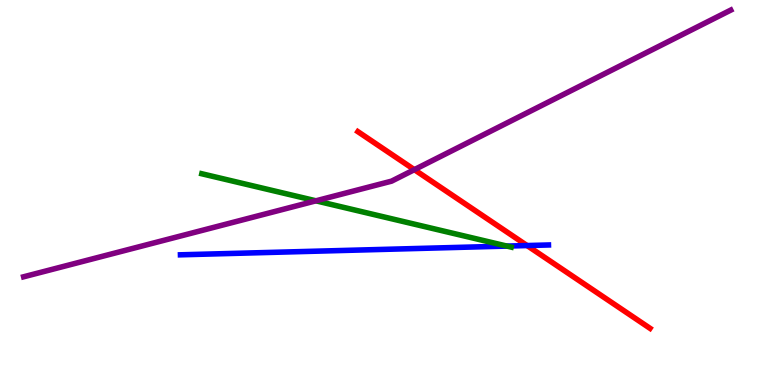[{'lines': ['blue', 'red'], 'intersections': [{'x': 6.8, 'y': 3.62}]}, {'lines': ['green', 'red'], 'intersections': []}, {'lines': ['purple', 'red'], 'intersections': [{'x': 5.35, 'y': 5.59}]}, {'lines': ['blue', 'green'], 'intersections': [{'x': 6.54, 'y': 3.61}]}, {'lines': ['blue', 'purple'], 'intersections': []}, {'lines': ['green', 'purple'], 'intersections': [{'x': 4.08, 'y': 4.78}]}]